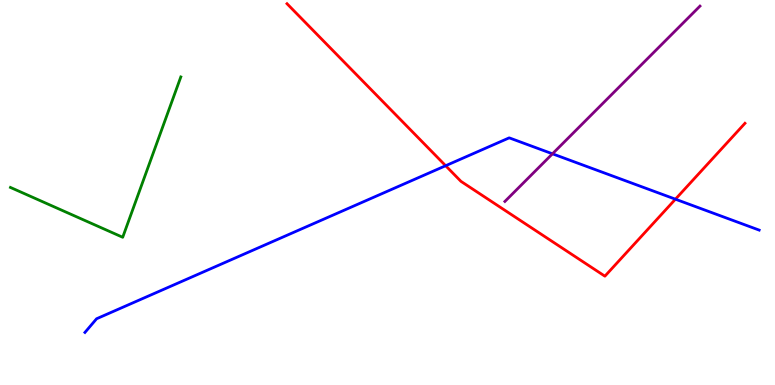[{'lines': ['blue', 'red'], 'intersections': [{'x': 5.75, 'y': 5.7}, {'x': 8.72, 'y': 4.83}]}, {'lines': ['green', 'red'], 'intersections': []}, {'lines': ['purple', 'red'], 'intersections': []}, {'lines': ['blue', 'green'], 'intersections': []}, {'lines': ['blue', 'purple'], 'intersections': [{'x': 7.13, 'y': 6.01}]}, {'lines': ['green', 'purple'], 'intersections': []}]